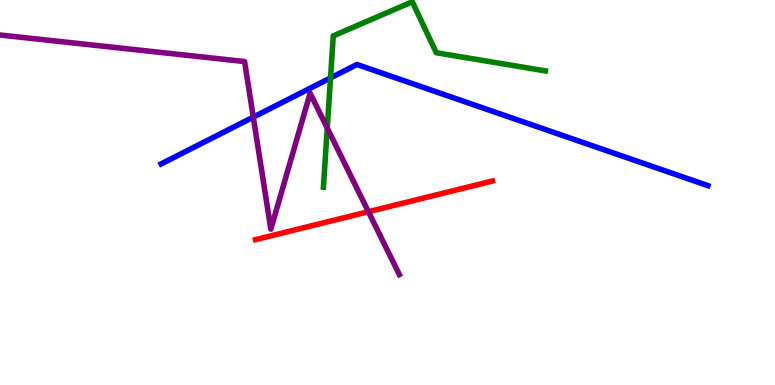[{'lines': ['blue', 'red'], 'intersections': []}, {'lines': ['green', 'red'], 'intersections': []}, {'lines': ['purple', 'red'], 'intersections': [{'x': 4.75, 'y': 4.5}]}, {'lines': ['blue', 'green'], 'intersections': [{'x': 4.26, 'y': 7.98}]}, {'lines': ['blue', 'purple'], 'intersections': [{'x': 3.27, 'y': 6.96}]}, {'lines': ['green', 'purple'], 'intersections': [{'x': 4.22, 'y': 6.67}]}]